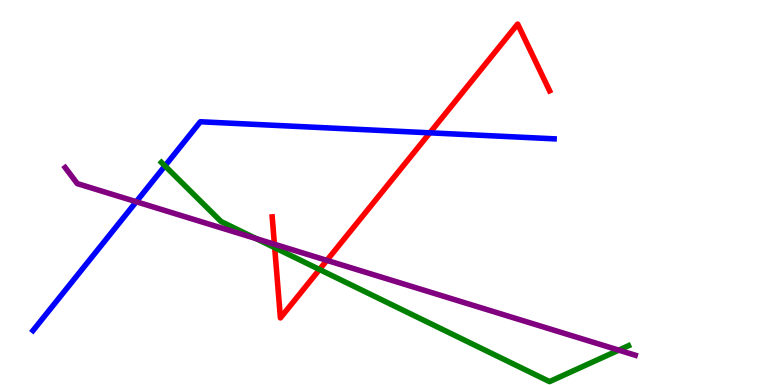[{'lines': ['blue', 'red'], 'intersections': [{'x': 5.55, 'y': 6.55}]}, {'lines': ['green', 'red'], 'intersections': [{'x': 3.54, 'y': 3.57}, {'x': 4.12, 'y': 3.0}]}, {'lines': ['purple', 'red'], 'intersections': [{'x': 3.54, 'y': 3.66}, {'x': 4.22, 'y': 3.24}]}, {'lines': ['blue', 'green'], 'intersections': [{'x': 2.13, 'y': 5.69}]}, {'lines': ['blue', 'purple'], 'intersections': [{'x': 1.76, 'y': 4.76}]}, {'lines': ['green', 'purple'], 'intersections': [{'x': 3.3, 'y': 3.8}, {'x': 7.98, 'y': 0.905}]}]